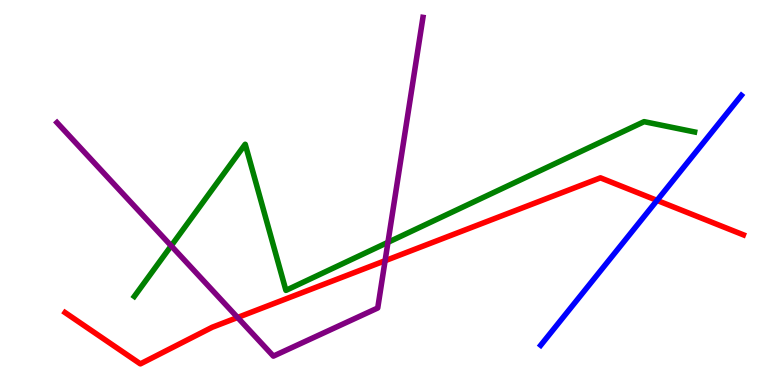[{'lines': ['blue', 'red'], 'intersections': [{'x': 8.48, 'y': 4.79}]}, {'lines': ['green', 'red'], 'intersections': []}, {'lines': ['purple', 'red'], 'intersections': [{'x': 3.07, 'y': 1.75}, {'x': 4.97, 'y': 3.23}]}, {'lines': ['blue', 'green'], 'intersections': []}, {'lines': ['blue', 'purple'], 'intersections': []}, {'lines': ['green', 'purple'], 'intersections': [{'x': 2.21, 'y': 3.61}, {'x': 5.01, 'y': 3.71}]}]